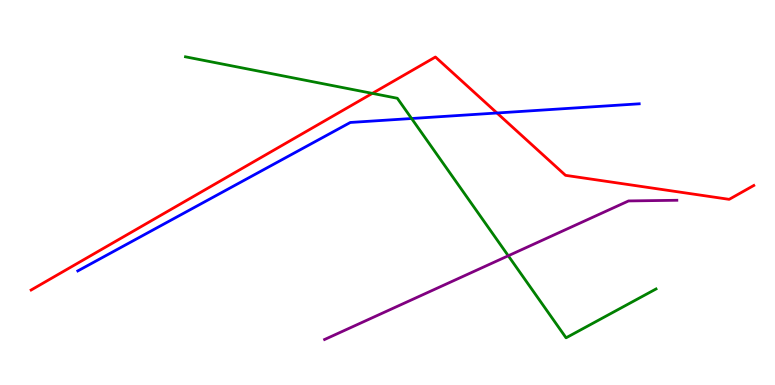[{'lines': ['blue', 'red'], 'intersections': [{'x': 6.41, 'y': 7.07}]}, {'lines': ['green', 'red'], 'intersections': [{'x': 4.8, 'y': 7.57}]}, {'lines': ['purple', 'red'], 'intersections': []}, {'lines': ['blue', 'green'], 'intersections': [{'x': 5.31, 'y': 6.92}]}, {'lines': ['blue', 'purple'], 'intersections': []}, {'lines': ['green', 'purple'], 'intersections': [{'x': 6.56, 'y': 3.36}]}]